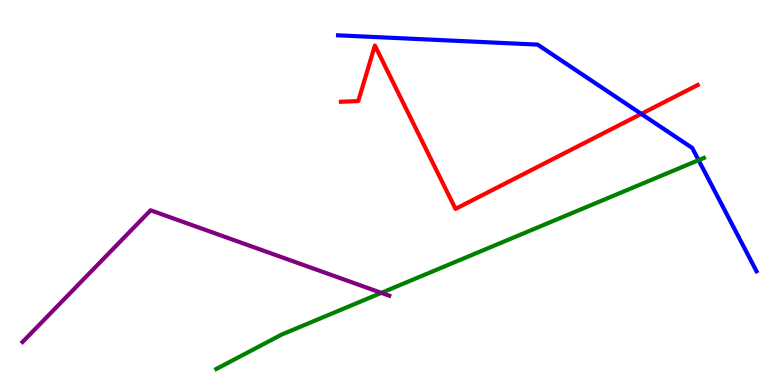[{'lines': ['blue', 'red'], 'intersections': [{'x': 8.27, 'y': 7.04}]}, {'lines': ['green', 'red'], 'intersections': []}, {'lines': ['purple', 'red'], 'intersections': []}, {'lines': ['blue', 'green'], 'intersections': [{'x': 9.01, 'y': 5.84}]}, {'lines': ['blue', 'purple'], 'intersections': []}, {'lines': ['green', 'purple'], 'intersections': [{'x': 4.92, 'y': 2.39}]}]